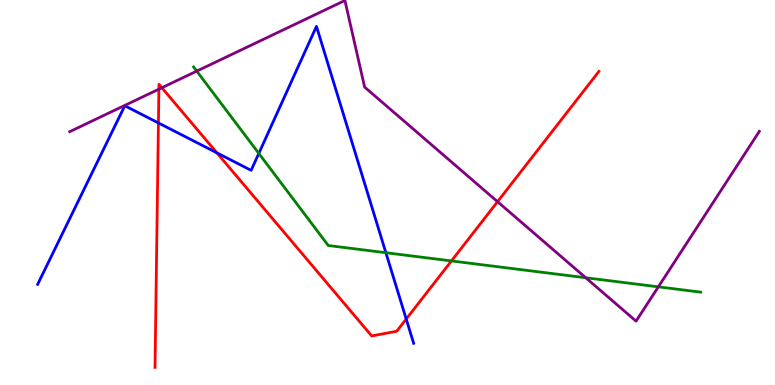[{'lines': ['blue', 'red'], 'intersections': [{'x': 2.04, 'y': 6.81}, {'x': 2.8, 'y': 6.03}, {'x': 5.24, 'y': 1.71}]}, {'lines': ['green', 'red'], 'intersections': [{'x': 5.83, 'y': 3.22}]}, {'lines': ['purple', 'red'], 'intersections': [{'x': 2.05, 'y': 7.68}, {'x': 2.09, 'y': 7.72}, {'x': 6.42, 'y': 4.76}]}, {'lines': ['blue', 'green'], 'intersections': [{'x': 3.34, 'y': 6.02}, {'x': 4.98, 'y': 3.44}]}, {'lines': ['blue', 'purple'], 'intersections': []}, {'lines': ['green', 'purple'], 'intersections': [{'x': 2.54, 'y': 8.15}, {'x': 7.56, 'y': 2.79}, {'x': 8.49, 'y': 2.55}]}]